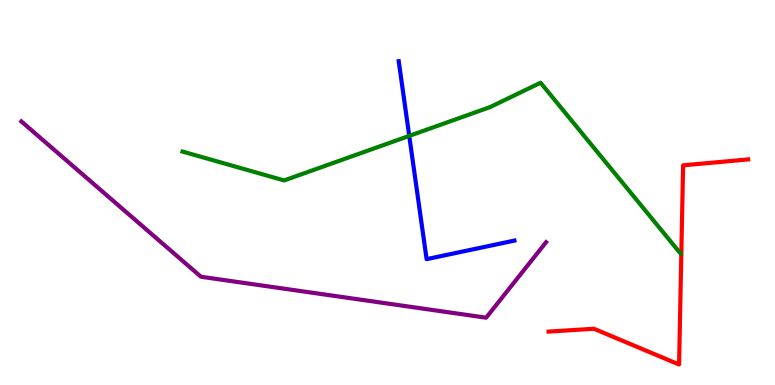[{'lines': ['blue', 'red'], 'intersections': []}, {'lines': ['green', 'red'], 'intersections': []}, {'lines': ['purple', 'red'], 'intersections': []}, {'lines': ['blue', 'green'], 'intersections': [{'x': 5.28, 'y': 6.47}]}, {'lines': ['blue', 'purple'], 'intersections': []}, {'lines': ['green', 'purple'], 'intersections': []}]